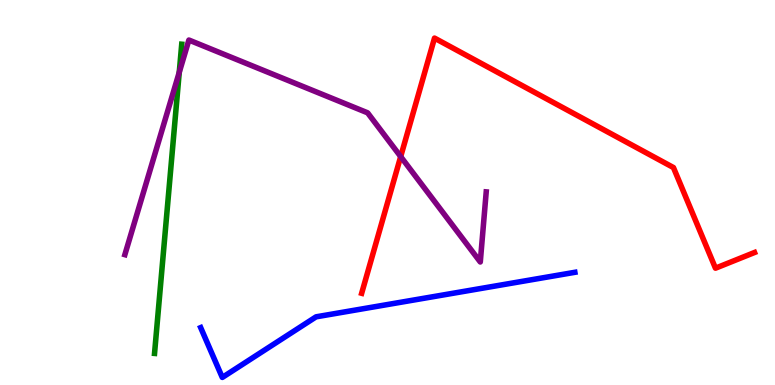[{'lines': ['blue', 'red'], 'intersections': []}, {'lines': ['green', 'red'], 'intersections': []}, {'lines': ['purple', 'red'], 'intersections': [{'x': 5.17, 'y': 5.93}]}, {'lines': ['blue', 'green'], 'intersections': []}, {'lines': ['blue', 'purple'], 'intersections': []}, {'lines': ['green', 'purple'], 'intersections': [{'x': 2.31, 'y': 8.12}]}]